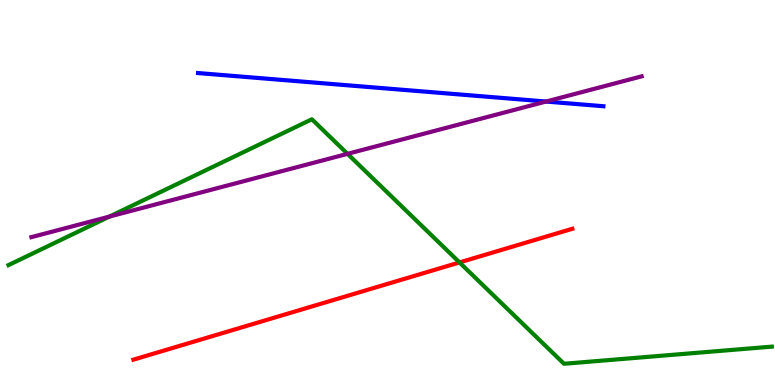[{'lines': ['blue', 'red'], 'intersections': []}, {'lines': ['green', 'red'], 'intersections': [{'x': 5.93, 'y': 3.18}]}, {'lines': ['purple', 'red'], 'intersections': []}, {'lines': ['blue', 'green'], 'intersections': []}, {'lines': ['blue', 'purple'], 'intersections': [{'x': 7.05, 'y': 7.36}]}, {'lines': ['green', 'purple'], 'intersections': [{'x': 1.41, 'y': 4.37}, {'x': 4.48, 'y': 6.0}]}]